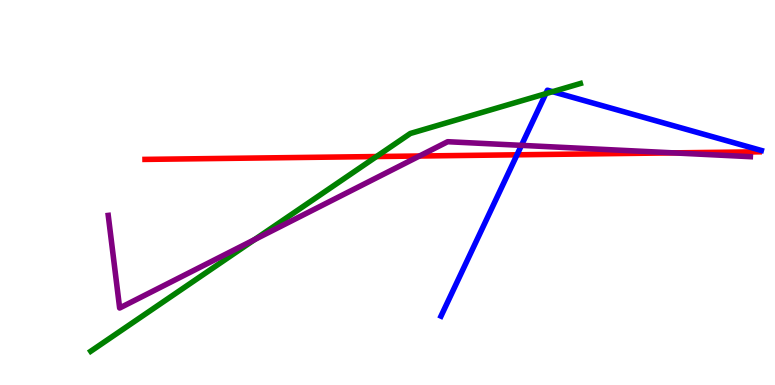[{'lines': ['blue', 'red'], 'intersections': [{'x': 6.67, 'y': 5.98}]}, {'lines': ['green', 'red'], 'intersections': [{'x': 4.86, 'y': 5.93}]}, {'lines': ['purple', 'red'], 'intersections': [{'x': 5.41, 'y': 5.95}, {'x': 8.69, 'y': 6.03}]}, {'lines': ['blue', 'green'], 'intersections': [{'x': 7.04, 'y': 7.57}, {'x': 7.13, 'y': 7.62}]}, {'lines': ['blue', 'purple'], 'intersections': [{'x': 6.73, 'y': 6.22}]}, {'lines': ['green', 'purple'], 'intersections': [{'x': 3.29, 'y': 3.78}]}]